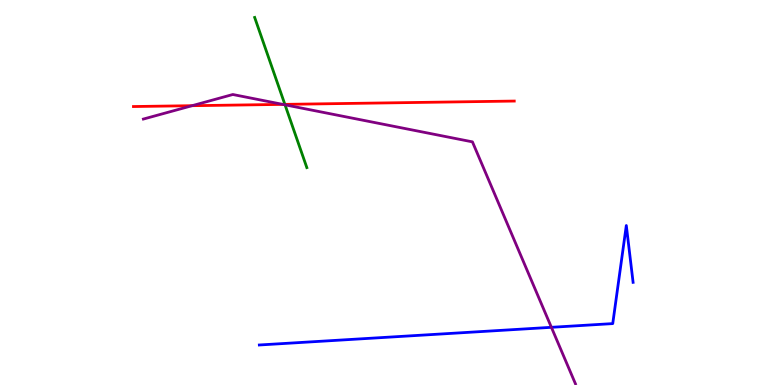[{'lines': ['blue', 'red'], 'intersections': []}, {'lines': ['green', 'red'], 'intersections': [{'x': 3.68, 'y': 7.29}]}, {'lines': ['purple', 'red'], 'intersections': [{'x': 2.48, 'y': 7.25}, {'x': 3.65, 'y': 7.29}]}, {'lines': ['blue', 'green'], 'intersections': []}, {'lines': ['blue', 'purple'], 'intersections': [{'x': 7.11, 'y': 1.5}]}, {'lines': ['green', 'purple'], 'intersections': [{'x': 3.68, 'y': 7.28}]}]